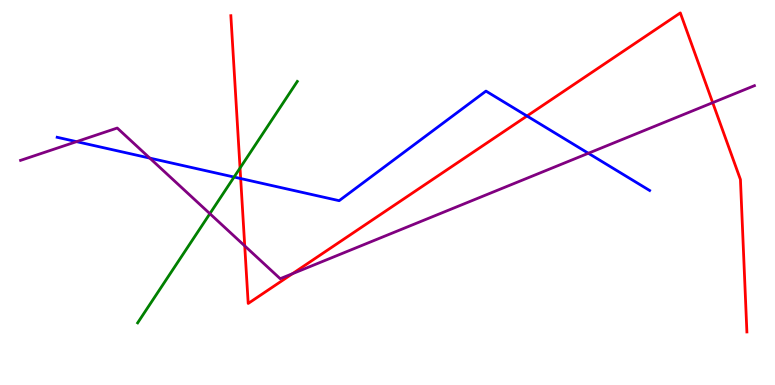[{'lines': ['blue', 'red'], 'intersections': [{'x': 3.11, 'y': 5.36}, {'x': 6.8, 'y': 6.99}]}, {'lines': ['green', 'red'], 'intersections': [{'x': 3.1, 'y': 5.64}]}, {'lines': ['purple', 'red'], 'intersections': [{'x': 3.16, 'y': 3.61}, {'x': 3.77, 'y': 2.89}, {'x': 9.2, 'y': 7.33}]}, {'lines': ['blue', 'green'], 'intersections': [{'x': 3.02, 'y': 5.4}]}, {'lines': ['blue', 'purple'], 'intersections': [{'x': 0.988, 'y': 6.32}, {'x': 1.93, 'y': 5.89}, {'x': 7.59, 'y': 6.02}]}, {'lines': ['green', 'purple'], 'intersections': [{'x': 2.71, 'y': 4.45}]}]